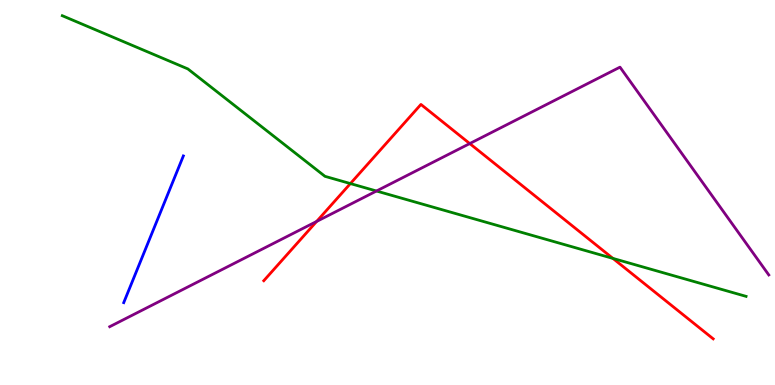[{'lines': ['blue', 'red'], 'intersections': []}, {'lines': ['green', 'red'], 'intersections': [{'x': 4.52, 'y': 5.23}, {'x': 7.91, 'y': 3.29}]}, {'lines': ['purple', 'red'], 'intersections': [{'x': 4.09, 'y': 4.25}, {'x': 6.06, 'y': 6.27}]}, {'lines': ['blue', 'green'], 'intersections': []}, {'lines': ['blue', 'purple'], 'intersections': []}, {'lines': ['green', 'purple'], 'intersections': [{'x': 4.86, 'y': 5.04}]}]